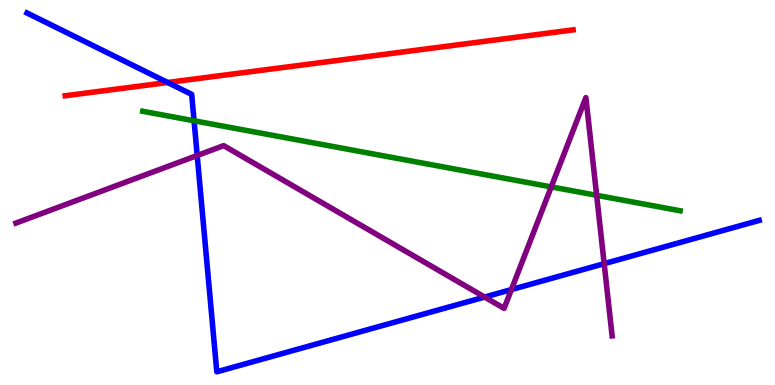[{'lines': ['blue', 'red'], 'intersections': [{'x': 2.16, 'y': 7.86}]}, {'lines': ['green', 'red'], 'intersections': []}, {'lines': ['purple', 'red'], 'intersections': []}, {'lines': ['blue', 'green'], 'intersections': [{'x': 2.5, 'y': 6.86}]}, {'lines': ['blue', 'purple'], 'intersections': [{'x': 2.54, 'y': 5.96}, {'x': 6.25, 'y': 2.28}, {'x': 6.6, 'y': 2.48}, {'x': 7.8, 'y': 3.15}]}, {'lines': ['green', 'purple'], 'intersections': [{'x': 7.11, 'y': 5.15}, {'x': 7.7, 'y': 4.93}]}]